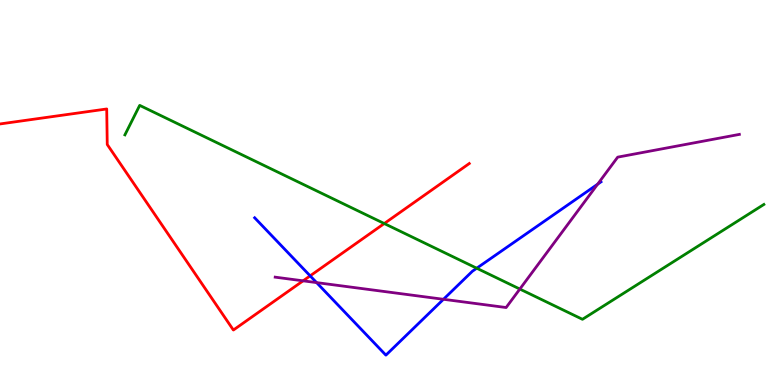[{'lines': ['blue', 'red'], 'intersections': [{'x': 4.0, 'y': 2.84}]}, {'lines': ['green', 'red'], 'intersections': [{'x': 4.96, 'y': 4.19}]}, {'lines': ['purple', 'red'], 'intersections': [{'x': 3.91, 'y': 2.71}]}, {'lines': ['blue', 'green'], 'intersections': [{'x': 6.15, 'y': 3.03}]}, {'lines': ['blue', 'purple'], 'intersections': [{'x': 4.09, 'y': 2.66}, {'x': 5.72, 'y': 2.23}, {'x': 7.71, 'y': 5.22}]}, {'lines': ['green', 'purple'], 'intersections': [{'x': 6.71, 'y': 2.49}]}]